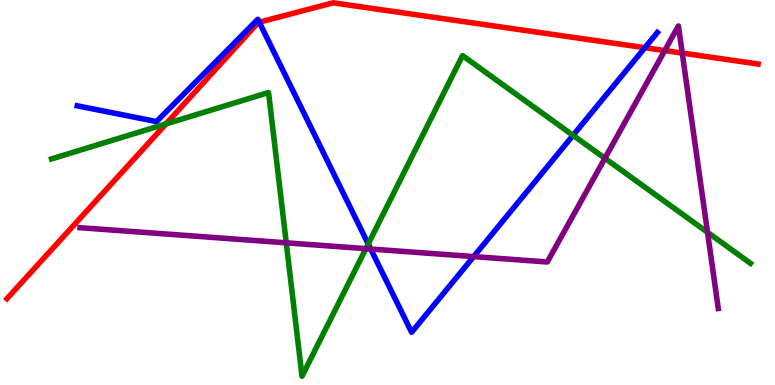[{'lines': ['blue', 'red'], 'intersections': [{'x': 3.35, 'y': 9.42}, {'x': 8.32, 'y': 8.76}]}, {'lines': ['green', 'red'], 'intersections': [{'x': 2.14, 'y': 6.78}]}, {'lines': ['purple', 'red'], 'intersections': [{'x': 8.58, 'y': 8.69}, {'x': 8.8, 'y': 8.62}]}, {'lines': ['blue', 'green'], 'intersections': [{'x': 4.75, 'y': 3.66}, {'x': 7.39, 'y': 6.48}]}, {'lines': ['blue', 'purple'], 'intersections': [{'x': 4.78, 'y': 3.53}, {'x': 6.11, 'y': 3.34}]}, {'lines': ['green', 'purple'], 'intersections': [{'x': 3.69, 'y': 3.69}, {'x': 4.72, 'y': 3.54}, {'x': 7.81, 'y': 5.89}, {'x': 9.13, 'y': 3.97}]}]